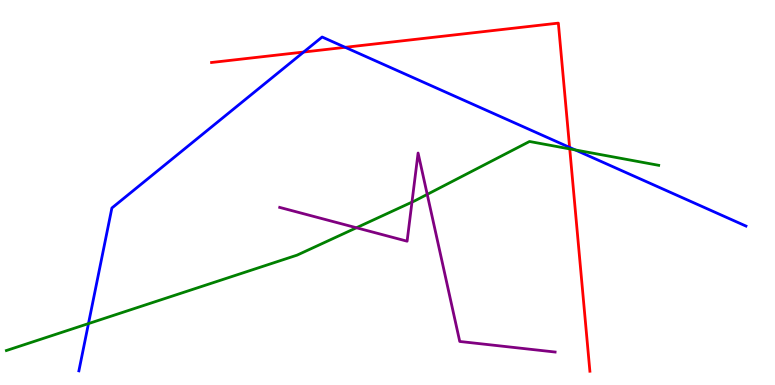[{'lines': ['blue', 'red'], 'intersections': [{'x': 3.92, 'y': 8.65}, {'x': 4.45, 'y': 8.77}, {'x': 7.35, 'y': 6.17}]}, {'lines': ['green', 'red'], 'intersections': [{'x': 7.35, 'y': 6.13}]}, {'lines': ['purple', 'red'], 'intersections': []}, {'lines': ['blue', 'green'], 'intersections': [{'x': 1.14, 'y': 1.59}, {'x': 7.42, 'y': 6.11}]}, {'lines': ['blue', 'purple'], 'intersections': []}, {'lines': ['green', 'purple'], 'intersections': [{'x': 4.6, 'y': 4.08}, {'x': 5.32, 'y': 4.75}, {'x': 5.51, 'y': 4.95}]}]